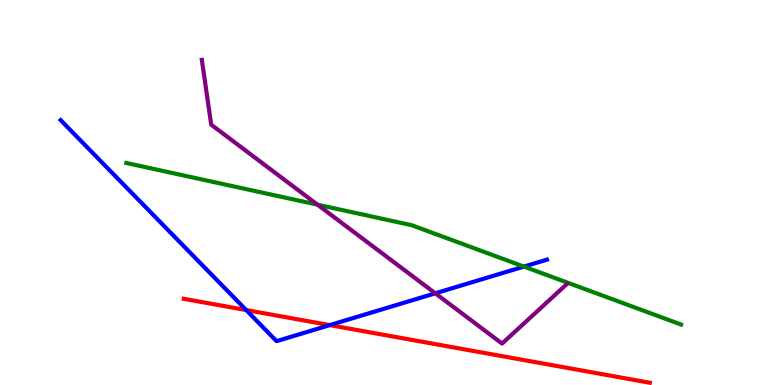[{'lines': ['blue', 'red'], 'intersections': [{'x': 3.18, 'y': 1.95}, {'x': 4.26, 'y': 1.56}]}, {'lines': ['green', 'red'], 'intersections': []}, {'lines': ['purple', 'red'], 'intersections': []}, {'lines': ['blue', 'green'], 'intersections': [{'x': 6.76, 'y': 3.08}]}, {'lines': ['blue', 'purple'], 'intersections': [{'x': 5.62, 'y': 2.38}]}, {'lines': ['green', 'purple'], 'intersections': [{'x': 4.1, 'y': 4.68}]}]